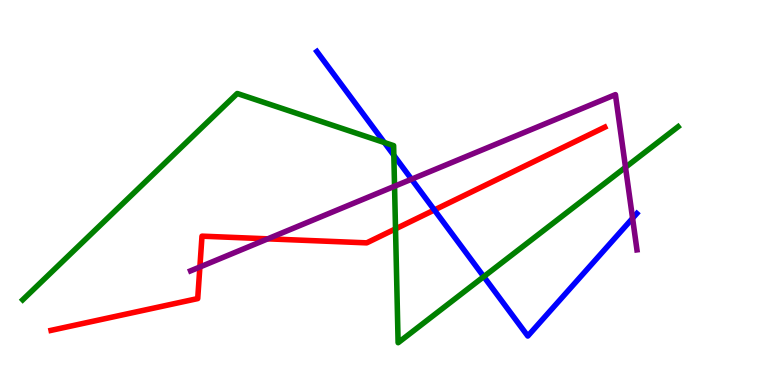[{'lines': ['blue', 'red'], 'intersections': [{'x': 5.6, 'y': 4.55}]}, {'lines': ['green', 'red'], 'intersections': [{'x': 5.1, 'y': 4.06}]}, {'lines': ['purple', 'red'], 'intersections': [{'x': 2.58, 'y': 3.06}, {'x': 3.46, 'y': 3.8}]}, {'lines': ['blue', 'green'], 'intersections': [{'x': 4.96, 'y': 6.3}, {'x': 5.08, 'y': 5.97}, {'x': 6.24, 'y': 2.81}]}, {'lines': ['blue', 'purple'], 'intersections': [{'x': 5.31, 'y': 5.35}, {'x': 8.16, 'y': 4.33}]}, {'lines': ['green', 'purple'], 'intersections': [{'x': 5.09, 'y': 5.16}, {'x': 8.07, 'y': 5.65}]}]